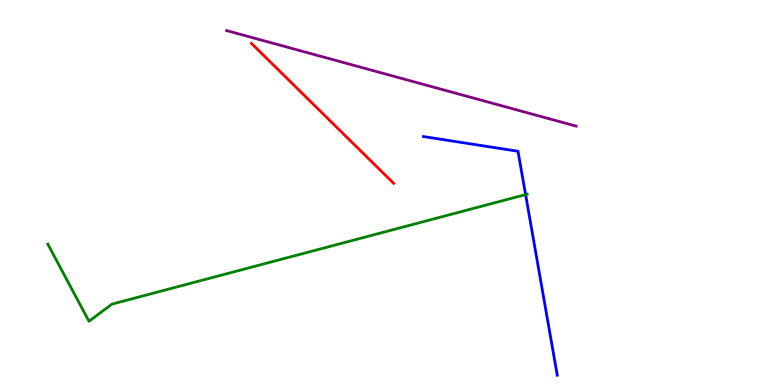[{'lines': ['blue', 'red'], 'intersections': []}, {'lines': ['green', 'red'], 'intersections': []}, {'lines': ['purple', 'red'], 'intersections': []}, {'lines': ['blue', 'green'], 'intersections': [{'x': 6.78, 'y': 4.95}]}, {'lines': ['blue', 'purple'], 'intersections': []}, {'lines': ['green', 'purple'], 'intersections': []}]